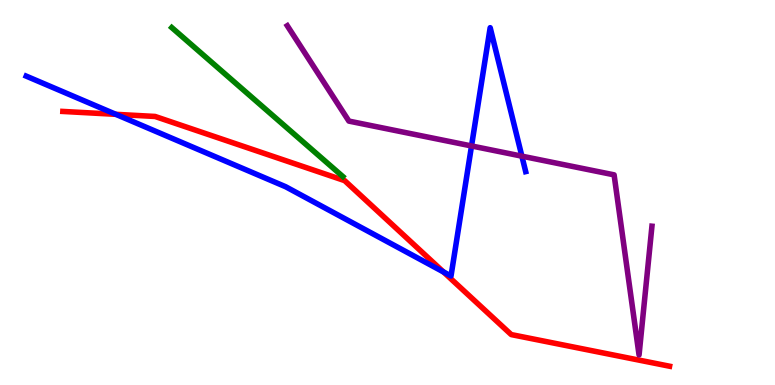[{'lines': ['blue', 'red'], 'intersections': [{'x': 1.49, 'y': 7.03}, {'x': 5.72, 'y': 2.94}]}, {'lines': ['green', 'red'], 'intersections': []}, {'lines': ['purple', 'red'], 'intersections': []}, {'lines': ['blue', 'green'], 'intersections': []}, {'lines': ['blue', 'purple'], 'intersections': [{'x': 6.08, 'y': 6.21}, {'x': 6.73, 'y': 5.94}]}, {'lines': ['green', 'purple'], 'intersections': []}]